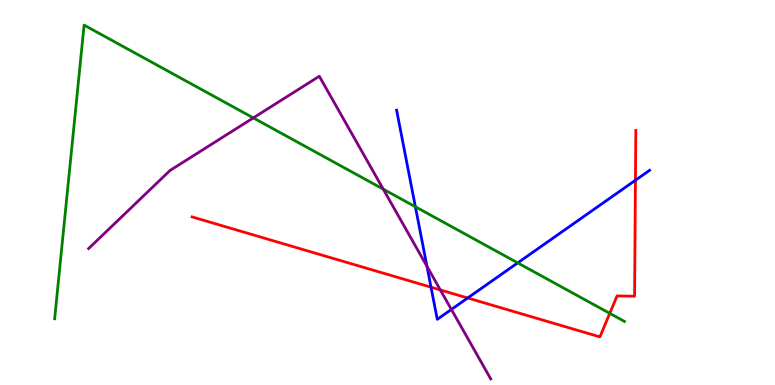[{'lines': ['blue', 'red'], 'intersections': [{'x': 5.56, 'y': 2.54}, {'x': 6.03, 'y': 2.26}, {'x': 8.2, 'y': 5.32}]}, {'lines': ['green', 'red'], 'intersections': [{'x': 7.87, 'y': 1.86}]}, {'lines': ['purple', 'red'], 'intersections': [{'x': 5.68, 'y': 2.47}]}, {'lines': ['blue', 'green'], 'intersections': [{'x': 5.36, 'y': 4.63}, {'x': 6.68, 'y': 3.17}]}, {'lines': ['blue', 'purple'], 'intersections': [{'x': 5.51, 'y': 3.08}, {'x': 5.82, 'y': 1.96}]}, {'lines': ['green', 'purple'], 'intersections': [{'x': 3.27, 'y': 6.94}, {'x': 4.95, 'y': 5.09}]}]